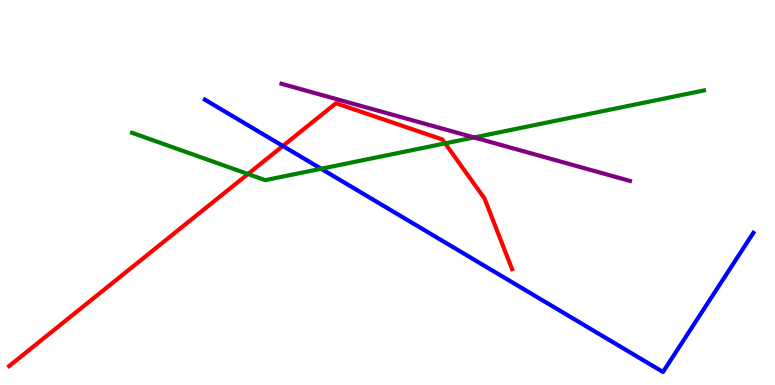[{'lines': ['blue', 'red'], 'intersections': [{'x': 3.65, 'y': 6.21}]}, {'lines': ['green', 'red'], 'intersections': [{'x': 3.2, 'y': 5.48}, {'x': 5.74, 'y': 6.28}]}, {'lines': ['purple', 'red'], 'intersections': []}, {'lines': ['blue', 'green'], 'intersections': [{'x': 4.14, 'y': 5.62}]}, {'lines': ['blue', 'purple'], 'intersections': []}, {'lines': ['green', 'purple'], 'intersections': [{'x': 6.12, 'y': 6.43}]}]